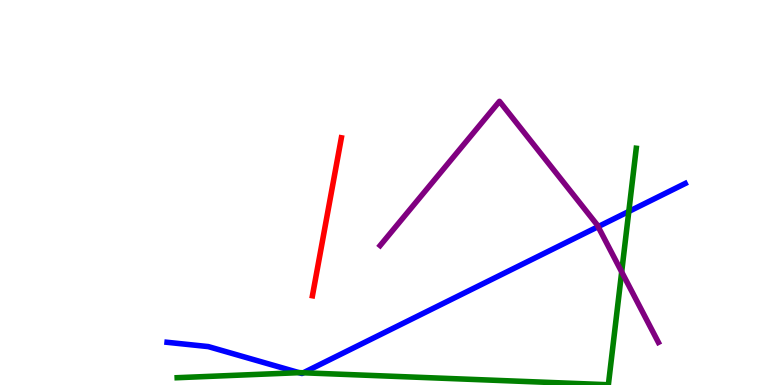[{'lines': ['blue', 'red'], 'intersections': []}, {'lines': ['green', 'red'], 'intersections': []}, {'lines': ['purple', 'red'], 'intersections': []}, {'lines': ['blue', 'green'], 'intersections': [{'x': 3.86, 'y': 0.321}, {'x': 3.91, 'y': 0.317}, {'x': 8.11, 'y': 4.51}]}, {'lines': ['blue', 'purple'], 'intersections': [{'x': 7.72, 'y': 4.11}]}, {'lines': ['green', 'purple'], 'intersections': [{'x': 8.02, 'y': 2.94}]}]